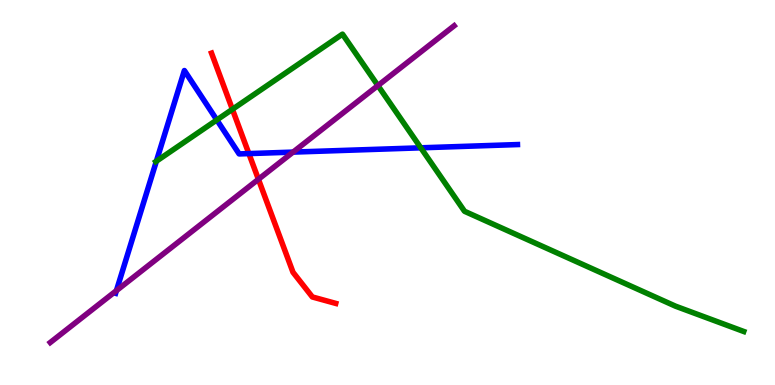[{'lines': ['blue', 'red'], 'intersections': [{'x': 3.21, 'y': 6.01}]}, {'lines': ['green', 'red'], 'intersections': [{'x': 3.0, 'y': 7.16}]}, {'lines': ['purple', 'red'], 'intersections': [{'x': 3.33, 'y': 5.34}]}, {'lines': ['blue', 'green'], 'intersections': [{'x': 2.02, 'y': 5.81}, {'x': 2.8, 'y': 6.88}, {'x': 5.43, 'y': 6.16}]}, {'lines': ['blue', 'purple'], 'intersections': [{'x': 1.5, 'y': 2.45}, {'x': 3.78, 'y': 6.05}]}, {'lines': ['green', 'purple'], 'intersections': [{'x': 4.88, 'y': 7.78}]}]